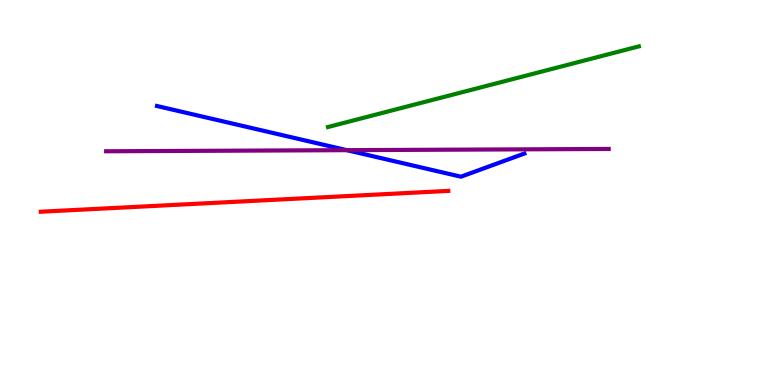[{'lines': ['blue', 'red'], 'intersections': []}, {'lines': ['green', 'red'], 'intersections': []}, {'lines': ['purple', 'red'], 'intersections': []}, {'lines': ['blue', 'green'], 'intersections': []}, {'lines': ['blue', 'purple'], 'intersections': [{'x': 4.48, 'y': 6.1}]}, {'lines': ['green', 'purple'], 'intersections': []}]